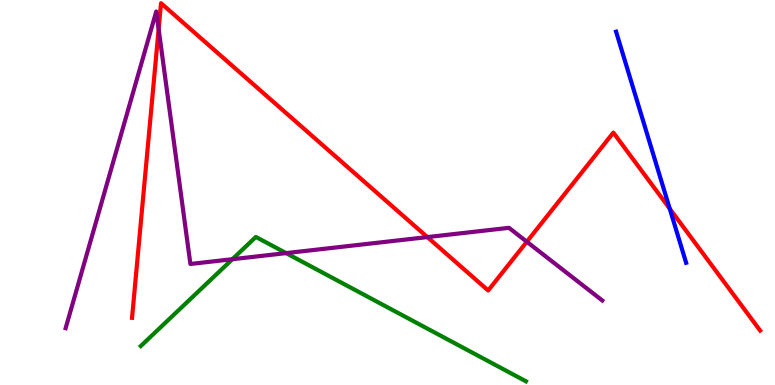[{'lines': ['blue', 'red'], 'intersections': [{'x': 8.64, 'y': 4.58}]}, {'lines': ['green', 'red'], 'intersections': []}, {'lines': ['purple', 'red'], 'intersections': [{'x': 2.05, 'y': 9.25}, {'x': 5.51, 'y': 3.84}, {'x': 6.8, 'y': 3.72}]}, {'lines': ['blue', 'green'], 'intersections': []}, {'lines': ['blue', 'purple'], 'intersections': []}, {'lines': ['green', 'purple'], 'intersections': [{'x': 3.0, 'y': 3.27}, {'x': 3.69, 'y': 3.43}]}]